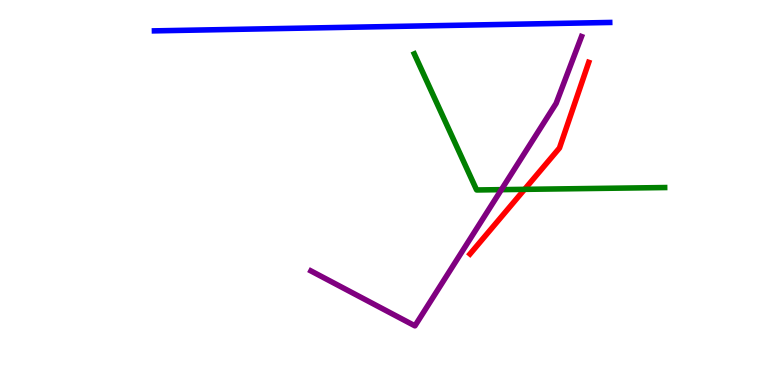[{'lines': ['blue', 'red'], 'intersections': []}, {'lines': ['green', 'red'], 'intersections': [{'x': 6.77, 'y': 5.08}]}, {'lines': ['purple', 'red'], 'intersections': []}, {'lines': ['blue', 'green'], 'intersections': []}, {'lines': ['blue', 'purple'], 'intersections': []}, {'lines': ['green', 'purple'], 'intersections': [{'x': 6.47, 'y': 5.07}]}]